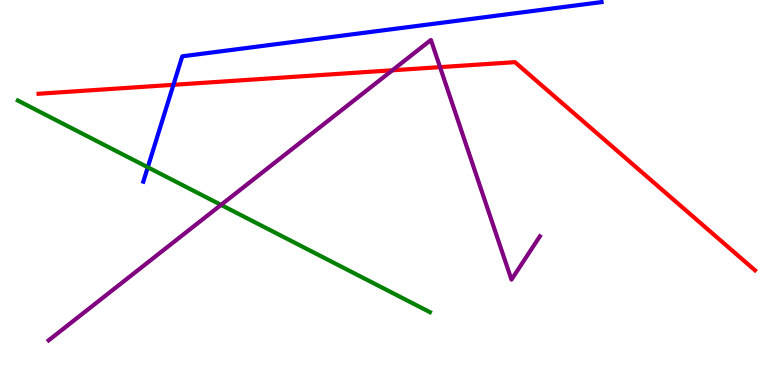[{'lines': ['blue', 'red'], 'intersections': [{'x': 2.24, 'y': 7.8}]}, {'lines': ['green', 'red'], 'intersections': []}, {'lines': ['purple', 'red'], 'intersections': [{'x': 5.06, 'y': 8.17}, {'x': 5.68, 'y': 8.26}]}, {'lines': ['blue', 'green'], 'intersections': [{'x': 1.91, 'y': 5.66}]}, {'lines': ['blue', 'purple'], 'intersections': []}, {'lines': ['green', 'purple'], 'intersections': [{'x': 2.85, 'y': 4.68}]}]